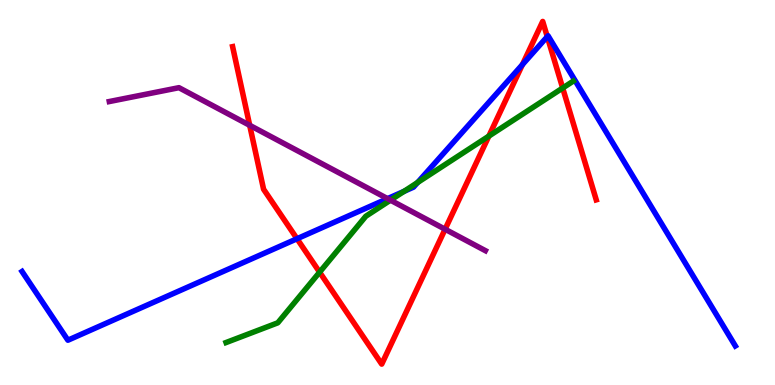[{'lines': ['blue', 'red'], 'intersections': [{'x': 3.83, 'y': 3.8}, {'x': 6.74, 'y': 8.32}, {'x': 7.06, 'y': 9.05}]}, {'lines': ['green', 'red'], 'intersections': [{'x': 4.12, 'y': 2.93}, {'x': 6.31, 'y': 6.46}, {'x': 7.26, 'y': 7.71}]}, {'lines': ['purple', 'red'], 'intersections': [{'x': 3.22, 'y': 6.75}, {'x': 5.74, 'y': 4.05}]}, {'lines': ['blue', 'green'], 'intersections': [{'x': 5.21, 'y': 5.03}, {'x': 5.39, 'y': 5.26}]}, {'lines': ['blue', 'purple'], 'intersections': [{'x': 5.0, 'y': 4.84}]}, {'lines': ['green', 'purple'], 'intersections': [{'x': 5.04, 'y': 4.8}]}]